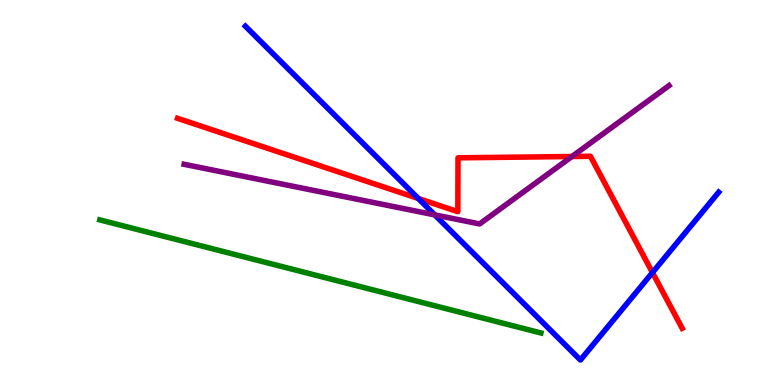[{'lines': ['blue', 'red'], 'intersections': [{'x': 5.4, 'y': 4.84}, {'x': 8.42, 'y': 2.92}]}, {'lines': ['green', 'red'], 'intersections': []}, {'lines': ['purple', 'red'], 'intersections': [{'x': 7.38, 'y': 5.93}]}, {'lines': ['blue', 'green'], 'intersections': []}, {'lines': ['blue', 'purple'], 'intersections': [{'x': 5.61, 'y': 4.42}]}, {'lines': ['green', 'purple'], 'intersections': []}]